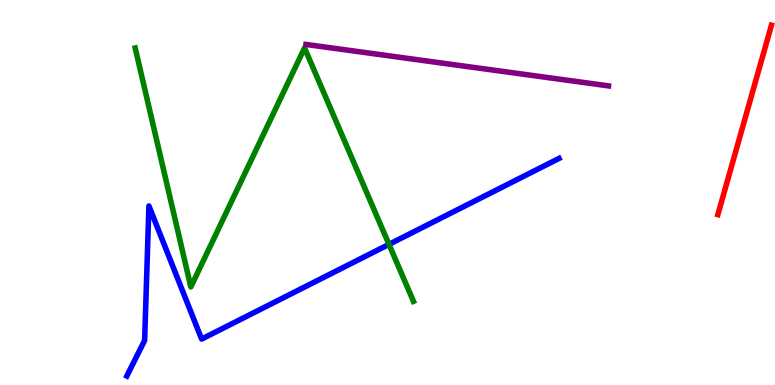[{'lines': ['blue', 'red'], 'intersections': []}, {'lines': ['green', 'red'], 'intersections': []}, {'lines': ['purple', 'red'], 'intersections': []}, {'lines': ['blue', 'green'], 'intersections': [{'x': 5.02, 'y': 3.65}]}, {'lines': ['blue', 'purple'], 'intersections': []}, {'lines': ['green', 'purple'], 'intersections': []}]